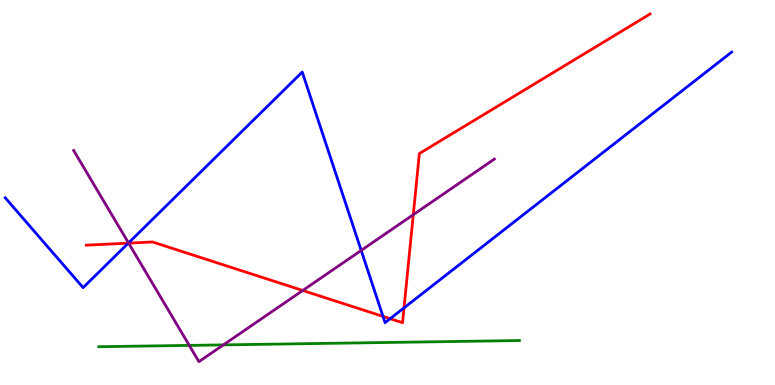[{'lines': ['blue', 'red'], 'intersections': [{'x': 1.66, 'y': 3.68}, {'x': 4.94, 'y': 1.78}, {'x': 5.03, 'y': 1.72}, {'x': 5.21, 'y': 2.0}]}, {'lines': ['green', 'red'], 'intersections': []}, {'lines': ['purple', 'red'], 'intersections': [{'x': 1.66, 'y': 3.68}, {'x': 3.91, 'y': 2.46}, {'x': 5.33, 'y': 4.42}]}, {'lines': ['blue', 'green'], 'intersections': []}, {'lines': ['blue', 'purple'], 'intersections': [{'x': 1.66, 'y': 3.69}, {'x': 4.66, 'y': 3.5}]}, {'lines': ['green', 'purple'], 'intersections': [{'x': 2.44, 'y': 1.03}, {'x': 2.88, 'y': 1.04}]}]